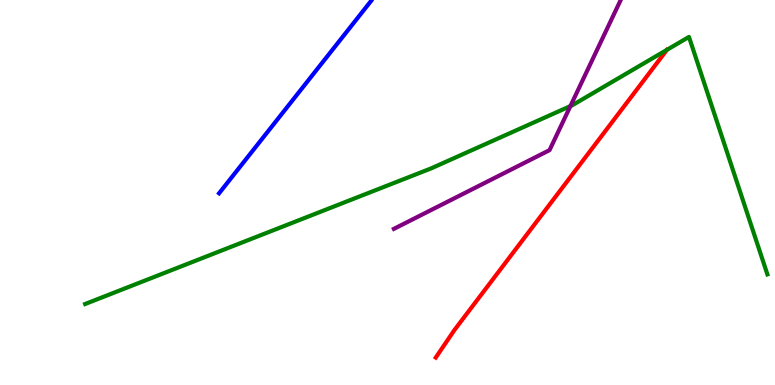[{'lines': ['blue', 'red'], 'intersections': []}, {'lines': ['green', 'red'], 'intersections': []}, {'lines': ['purple', 'red'], 'intersections': []}, {'lines': ['blue', 'green'], 'intersections': []}, {'lines': ['blue', 'purple'], 'intersections': []}, {'lines': ['green', 'purple'], 'intersections': [{'x': 7.36, 'y': 7.24}]}]